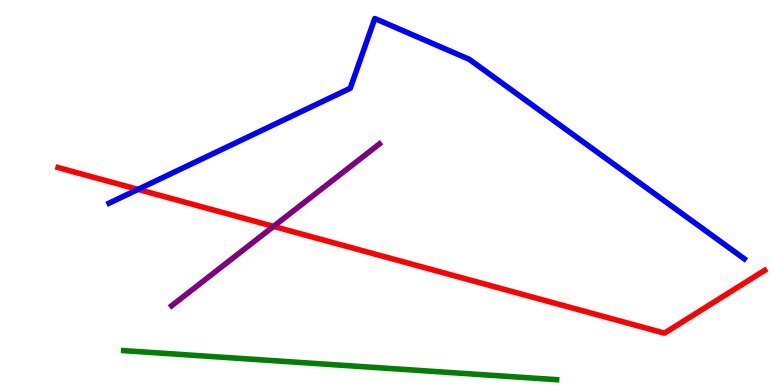[{'lines': ['blue', 'red'], 'intersections': [{'x': 1.78, 'y': 5.08}]}, {'lines': ['green', 'red'], 'intersections': []}, {'lines': ['purple', 'red'], 'intersections': [{'x': 3.53, 'y': 4.12}]}, {'lines': ['blue', 'green'], 'intersections': []}, {'lines': ['blue', 'purple'], 'intersections': []}, {'lines': ['green', 'purple'], 'intersections': []}]